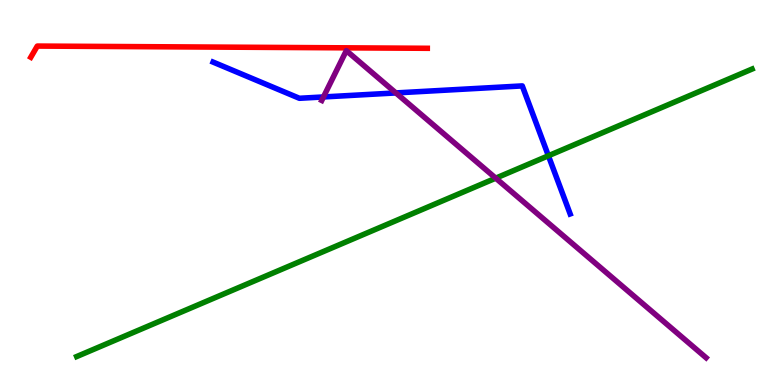[{'lines': ['blue', 'red'], 'intersections': []}, {'lines': ['green', 'red'], 'intersections': []}, {'lines': ['purple', 'red'], 'intersections': []}, {'lines': ['blue', 'green'], 'intersections': [{'x': 7.08, 'y': 5.95}]}, {'lines': ['blue', 'purple'], 'intersections': [{'x': 4.17, 'y': 7.48}, {'x': 5.11, 'y': 7.59}]}, {'lines': ['green', 'purple'], 'intersections': [{'x': 6.4, 'y': 5.37}]}]